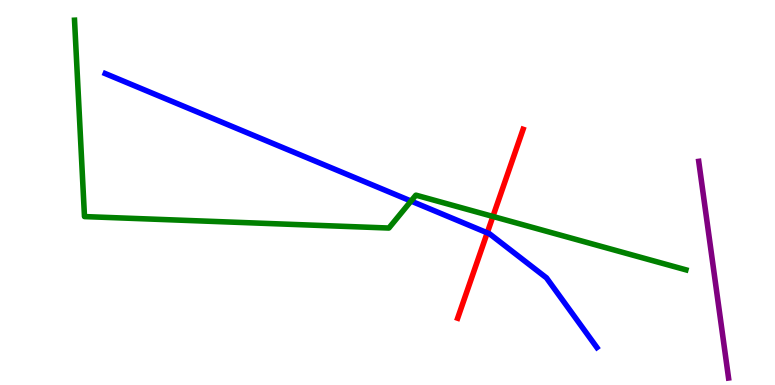[{'lines': ['blue', 'red'], 'intersections': [{'x': 6.29, 'y': 3.95}]}, {'lines': ['green', 'red'], 'intersections': [{'x': 6.36, 'y': 4.38}]}, {'lines': ['purple', 'red'], 'intersections': []}, {'lines': ['blue', 'green'], 'intersections': [{'x': 5.3, 'y': 4.78}]}, {'lines': ['blue', 'purple'], 'intersections': []}, {'lines': ['green', 'purple'], 'intersections': []}]